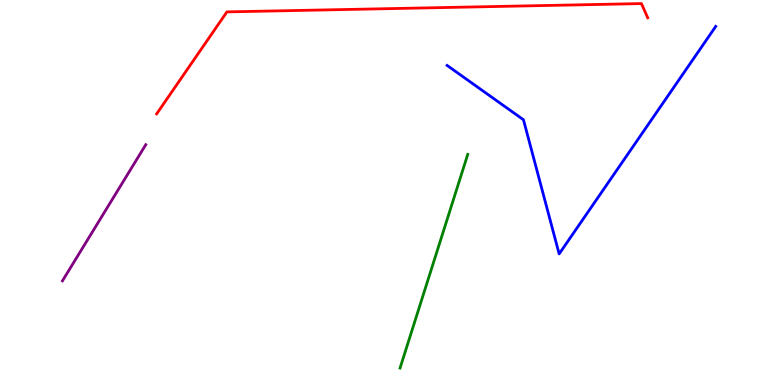[{'lines': ['blue', 'red'], 'intersections': []}, {'lines': ['green', 'red'], 'intersections': []}, {'lines': ['purple', 'red'], 'intersections': []}, {'lines': ['blue', 'green'], 'intersections': []}, {'lines': ['blue', 'purple'], 'intersections': []}, {'lines': ['green', 'purple'], 'intersections': []}]